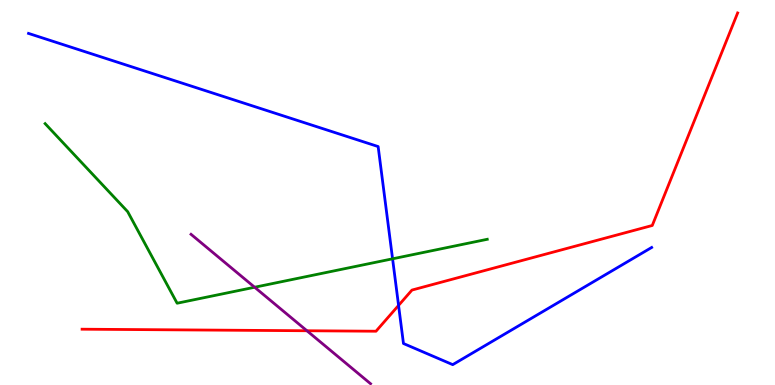[{'lines': ['blue', 'red'], 'intersections': [{'x': 5.14, 'y': 2.07}]}, {'lines': ['green', 'red'], 'intersections': []}, {'lines': ['purple', 'red'], 'intersections': [{'x': 3.96, 'y': 1.41}]}, {'lines': ['blue', 'green'], 'intersections': [{'x': 5.07, 'y': 3.28}]}, {'lines': ['blue', 'purple'], 'intersections': []}, {'lines': ['green', 'purple'], 'intersections': [{'x': 3.29, 'y': 2.54}]}]